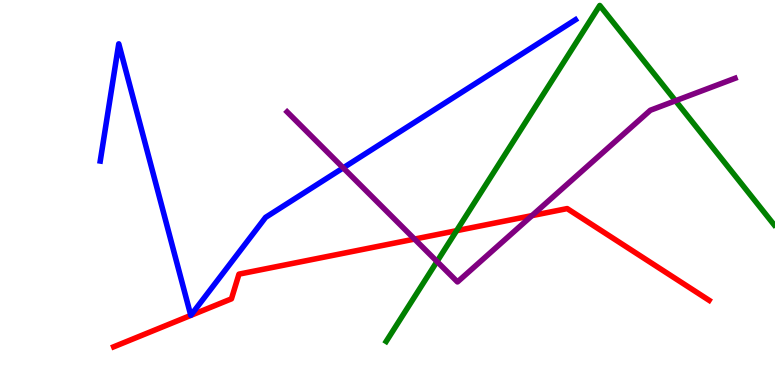[{'lines': ['blue', 'red'], 'intersections': []}, {'lines': ['green', 'red'], 'intersections': [{'x': 5.89, 'y': 4.01}]}, {'lines': ['purple', 'red'], 'intersections': [{'x': 5.35, 'y': 3.79}, {'x': 6.86, 'y': 4.4}]}, {'lines': ['blue', 'green'], 'intersections': []}, {'lines': ['blue', 'purple'], 'intersections': [{'x': 4.43, 'y': 5.64}]}, {'lines': ['green', 'purple'], 'intersections': [{'x': 5.64, 'y': 3.21}, {'x': 8.72, 'y': 7.38}]}]